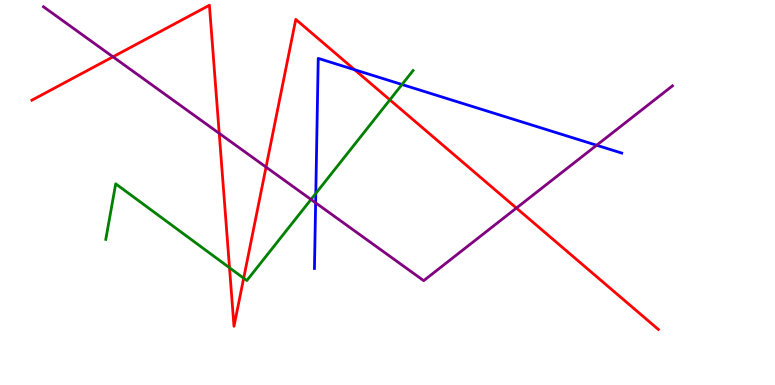[{'lines': ['blue', 'red'], 'intersections': [{'x': 4.58, 'y': 8.19}]}, {'lines': ['green', 'red'], 'intersections': [{'x': 2.96, 'y': 3.05}, {'x': 3.14, 'y': 2.77}, {'x': 5.03, 'y': 7.41}]}, {'lines': ['purple', 'red'], 'intersections': [{'x': 1.46, 'y': 8.52}, {'x': 2.83, 'y': 6.54}, {'x': 3.43, 'y': 5.66}, {'x': 6.66, 'y': 4.6}]}, {'lines': ['blue', 'green'], 'intersections': [{'x': 4.07, 'y': 4.98}, {'x': 5.19, 'y': 7.8}]}, {'lines': ['blue', 'purple'], 'intersections': [{'x': 4.07, 'y': 4.73}, {'x': 7.7, 'y': 6.23}]}, {'lines': ['green', 'purple'], 'intersections': [{'x': 4.01, 'y': 4.82}]}]